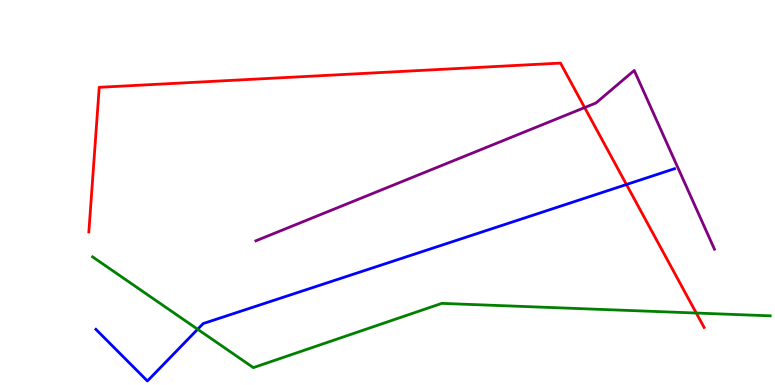[{'lines': ['blue', 'red'], 'intersections': [{'x': 8.08, 'y': 5.21}]}, {'lines': ['green', 'red'], 'intersections': [{'x': 8.98, 'y': 1.87}]}, {'lines': ['purple', 'red'], 'intersections': [{'x': 7.54, 'y': 7.21}]}, {'lines': ['blue', 'green'], 'intersections': [{'x': 2.55, 'y': 1.45}]}, {'lines': ['blue', 'purple'], 'intersections': []}, {'lines': ['green', 'purple'], 'intersections': []}]